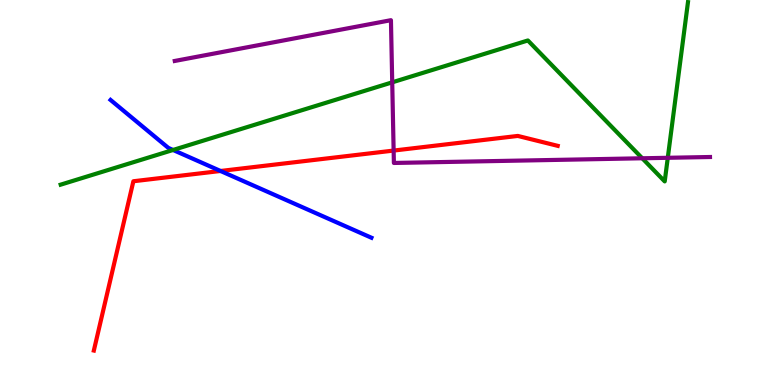[{'lines': ['blue', 'red'], 'intersections': [{'x': 2.85, 'y': 5.56}]}, {'lines': ['green', 'red'], 'intersections': []}, {'lines': ['purple', 'red'], 'intersections': [{'x': 5.08, 'y': 6.09}]}, {'lines': ['blue', 'green'], 'intersections': [{'x': 2.23, 'y': 6.1}]}, {'lines': ['blue', 'purple'], 'intersections': []}, {'lines': ['green', 'purple'], 'intersections': [{'x': 5.06, 'y': 7.86}, {'x': 8.29, 'y': 5.89}, {'x': 8.62, 'y': 5.9}]}]